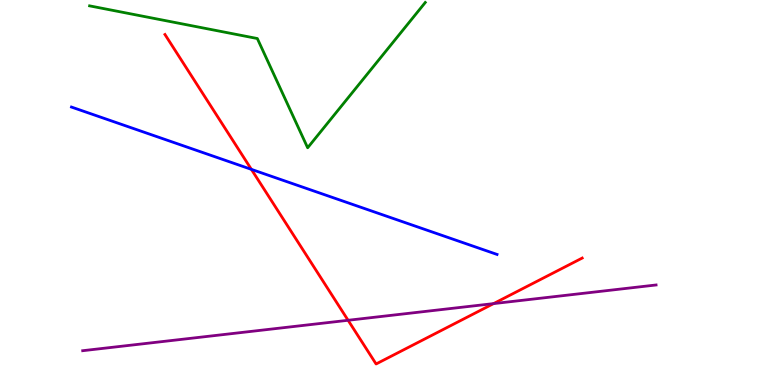[{'lines': ['blue', 'red'], 'intersections': [{'x': 3.24, 'y': 5.6}]}, {'lines': ['green', 'red'], 'intersections': []}, {'lines': ['purple', 'red'], 'intersections': [{'x': 4.49, 'y': 1.68}, {'x': 6.37, 'y': 2.11}]}, {'lines': ['blue', 'green'], 'intersections': []}, {'lines': ['blue', 'purple'], 'intersections': []}, {'lines': ['green', 'purple'], 'intersections': []}]